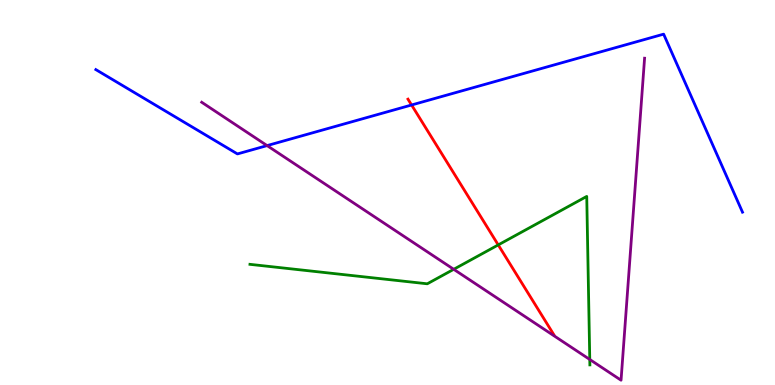[{'lines': ['blue', 'red'], 'intersections': [{'x': 5.31, 'y': 7.27}]}, {'lines': ['green', 'red'], 'intersections': [{'x': 6.43, 'y': 3.64}]}, {'lines': ['purple', 'red'], 'intersections': []}, {'lines': ['blue', 'green'], 'intersections': []}, {'lines': ['blue', 'purple'], 'intersections': [{'x': 3.45, 'y': 6.22}]}, {'lines': ['green', 'purple'], 'intersections': [{'x': 5.85, 'y': 3.01}, {'x': 7.61, 'y': 0.663}]}]